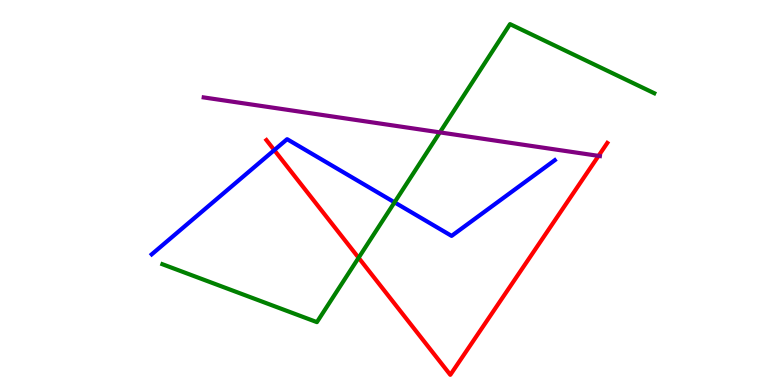[{'lines': ['blue', 'red'], 'intersections': [{'x': 3.54, 'y': 6.1}]}, {'lines': ['green', 'red'], 'intersections': [{'x': 4.63, 'y': 3.3}]}, {'lines': ['purple', 'red'], 'intersections': [{'x': 7.72, 'y': 5.95}]}, {'lines': ['blue', 'green'], 'intersections': [{'x': 5.09, 'y': 4.74}]}, {'lines': ['blue', 'purple'], 'intersections': []}, {'lines': ['green', 'purple'], 'intersections': [{'x': 5.68, 'y': 6.56}]}]